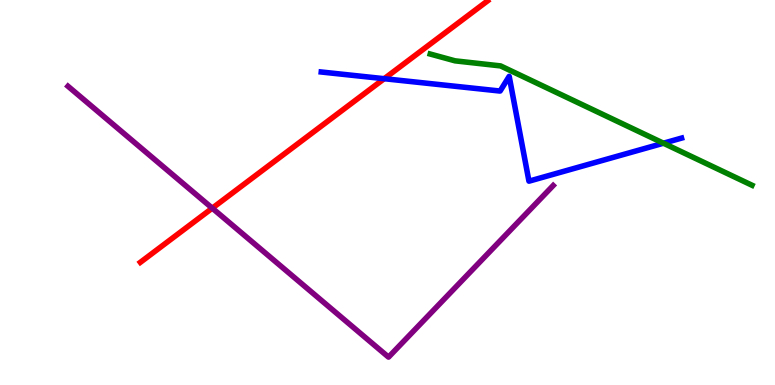[{'lines': ['blue', 'red'], 'intersections': [{'x': 4.96, 'y': 7.96}]}, {'lines': ['green', 'red'], 'intersections': []}, {'lines': ['purple', 'red'], 'intersections': [{'x': 2.74, 'y': 4.59}]}, {'lines': ['blue', 'green'], 'intersections': [{'x': 8.56, 'y': 6.28}]}, {'lines': ['blue', 'purple'], 'intersections': []}, {'lines': ['green', 'purple'], 'intersections': []}]